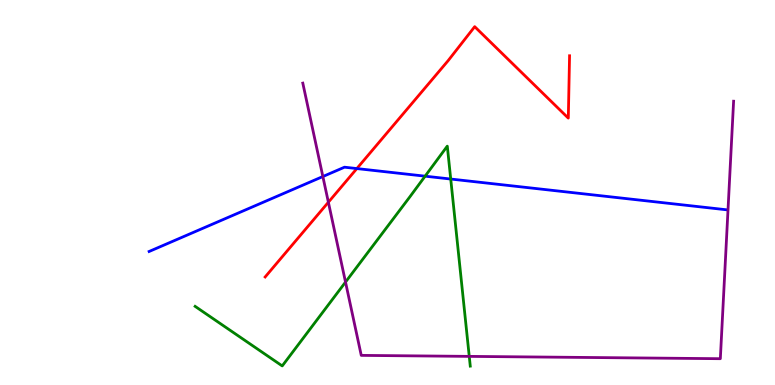[{'lines': ['blue', 'red'], 'intersections': [{'x': 4.6, 'y': 5.62}]}, {'lines': ['green', 'red'], 'intersections': []}, {'lines': ['purple', 'red'], 'intersections': [{'x': 4.24, 'y': 4.75}]}, {'lines': ['blue', 'green'], 'intersections': [{'x': 5.49, 'y': 5.42}, {'x': 5.82, 'y': 5.35}]}, {'lines': ['blue', 'purple'], 'intersections': [{'x': 4.17, 'y': 5.41}]}, {'lines': ['green', 'purple'], 'intersections': [{'x': 4.46, 'y': 2.67}, {'x': 6.05, 'y': 0.743}]}]